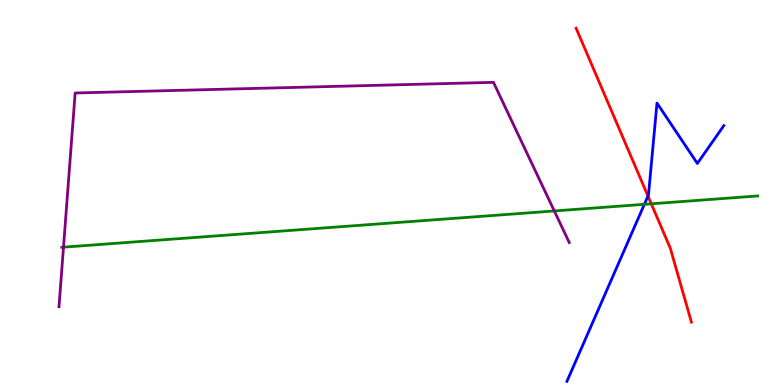[{'lines': ['blue', 'red'], 'intersections': [{'x': 8.36, 'y': 4.91}]}, {'lines': ['green', 'red'], 'intersections': [{'x': 8.4, 'y': 4.71}]}, {'lines': ['purple', 'red'], 'intersections': []}, {'lines': ['blue', 'green'], 'intersections': [{'x': 8.31, 'y': 4.69}]}, {'lines': ['blue', 'purple'], 'intersections': []}, {'lines': ['green', 'purple'], 'intersections': [{'x': 0.819, 'y': 3.58}, {'x': 7.15, 'y': 4.52}]}]